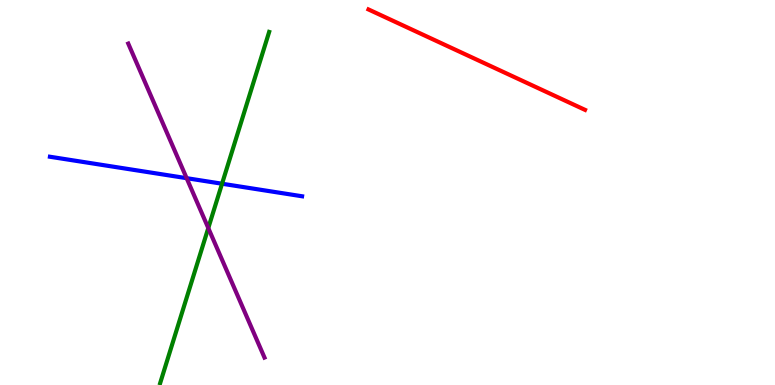[{'lines': ['blue', 'red'], 'intersections': []}, {'lines': ['green', 'red'], 'intersections': []}, {'lines': ['purple', 'red'], 'intersections': []}, {'lines': ['blue', 'green'], 'intersections': [{'x': 2.87, 'y': 5.23}]}, {'lines': ['blue', 'purple'], 'intersections': [{'x': 2.41, 'y': 5.37}]}, {'lines': ['green', 'purple'], 'intersections': [{'x': 2.69, 'y': 4.08}]}]